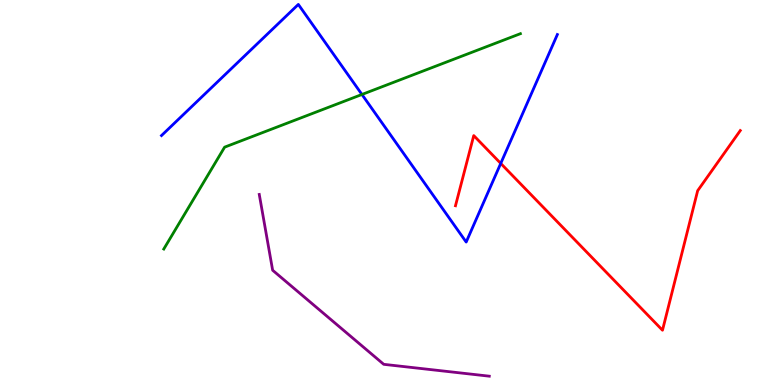[{'lines': ['blue', 'red'], 'intersections': [{'x': 6.46, 'y': 5.76}]}, {'lines': ['green', 'red'], 'intersections': []}, {'lines': ['purple', 'red'], 'intersections': []}, {'lines': ['blue', 'green'], 'intersections': [{'x': 4.67, 'y': 7.55}]}, {'lines': ['blue', 'purple'], 'intersections': []}, {'lines': ['green', 'purple'], 'intersections': []}]